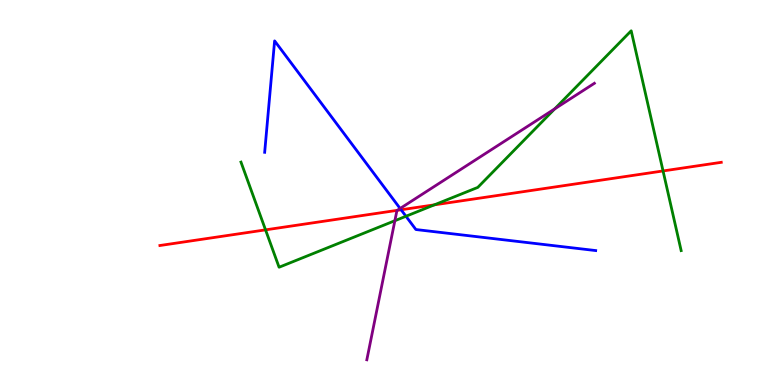[{'lines': ['blue', 'red'], 'intersections': [{'x': 5.18, 'y': 4.55}]}, {'lines': ['green', 'red'], 'intersections': [{'x': 3.43, 'y': 4.03}, {'x': 5.61, 'y': 4.68}, {'x': 8.56, 'y': 5.56}]}, {'lines': ['purple', 'red'], 'intersections': [{'x': 5.13, 'y': 4.54}]}, {'lines': ['blue', 'green'], 'intersections': [{'x': 5.24, 'y': 4.38}]}, {'lines': ['blue', 'purple'], 'intersections': [{'x': 5.16, 'y': 4.58}]}, {'lines': ['green', 'purple'], 'intersections': [{'x': 5.1, 'y': 4.27}, {'x': 7.16, 'y': 7.17}]}]